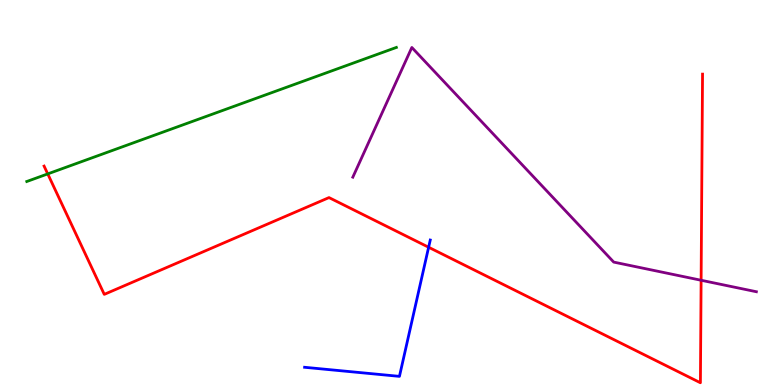[{'lines': ['blue', 'red'], 'intersections': [{'x': 5.53, 'y': 3.58}]}, {'lines': ['green', 'red'], 'intersections': [{'x': 0.616, 'y': 5.48}]}, {'lines': ['purple', 'red'], 'intersections': [{'x': 9.05, 'y': 2.72}]}, {'lines': ['blue', 'green'], 'intersections': []}, {'lines': ['blue', 'purple'], 'intersections': []}, {'lines': ['green', 'purple'], 'intersections': []}]